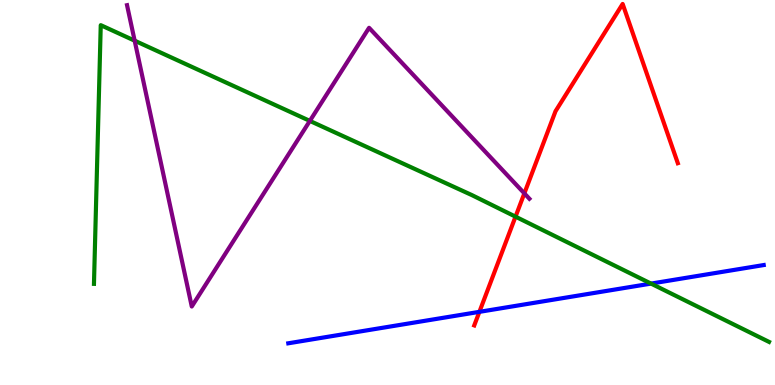[{'lines': ['blue', 'red'], 'intersections': [{'x': 6.19, 'y': 1.9}]}, {'lines': ['green', 'red'], 'intersections': [{'x': 6.65, 'y': 4.37}]}, {'lines': ['purple', 'red'], 'intersections': [{'x': 6.77, 'y': 4.98}]}, {'lines': ['blue', 'green'], 'intersections': [{'x': 8.4, 'y': 2.63}]}, {'lines': ['blue', 'purple'], 'intersections': []}, {'lines': ['green', 'purple'], 'intersections': [{'x': 1.74, 'y': 8.94}, {'x': 4.0, 'y': 6.86}]}]